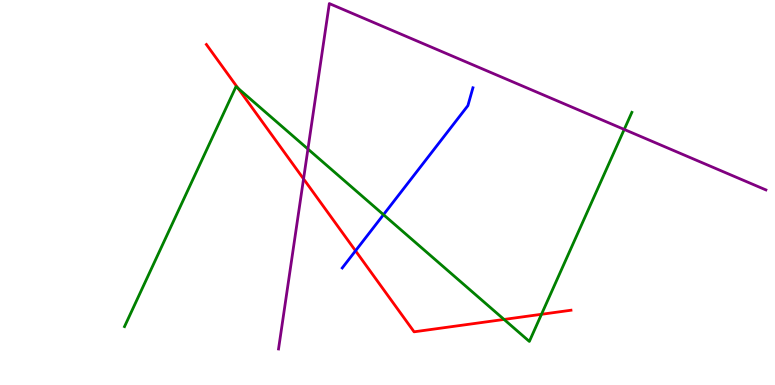[{'lines': ['blue', 'red'], 'intersections': [{'x': 4.59, 'y': 3.49}]}, {'lines': ['green', 'red'], 'intersections': [{'x': 3.07, 'y': 7.7}, {'x': 6.5, 'y': 1.7}, {'x': 6.99, 'y': 1.84}]}, {'lines': ['purple', 'red'], 'intersections': [{'x': 3.92, 'y': 5.35}]}, {'lines': ['blue', 'green'], 'intersections': [{'x': 4.95, 'y': 4.42}]}, {'lines': ['blue', 'purple'], 'intersections': []}, {'lines': ['green', 'purple'], 'intersections': [{'x': 3.97, 'y': 6.13}, {'x': 8.05, 'y': 6.64}]}]